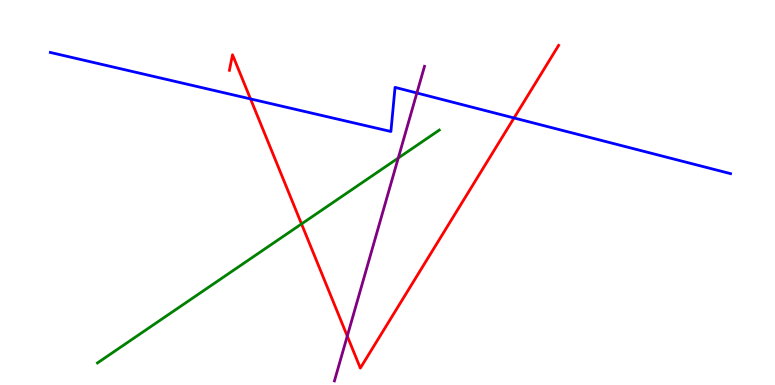[{'lines': ['blue', 'red'], 'intersections': [{'x': 3.23, 'y': 7.43}, {'x': 6.63, 'y': 6.94}]}, {'lines': ['green', 'red'], 'intersections': [{'x': 3.89, 'y': 4.18}]}, {'lines': ['purple', 'red'], 'intersections': [{'x': 4.48, 'y': 1.27}]}, {'lines': ['blue', 'green'], 'intersections': []}, {'lines': ['blue', 'purple'], 'intersections': [{'x': 5.38, 'y': 7.58}]}, {'lines': ['green', 'purple'], 'intersections': [{'x': 5.14, 'y': 5.89}]}]